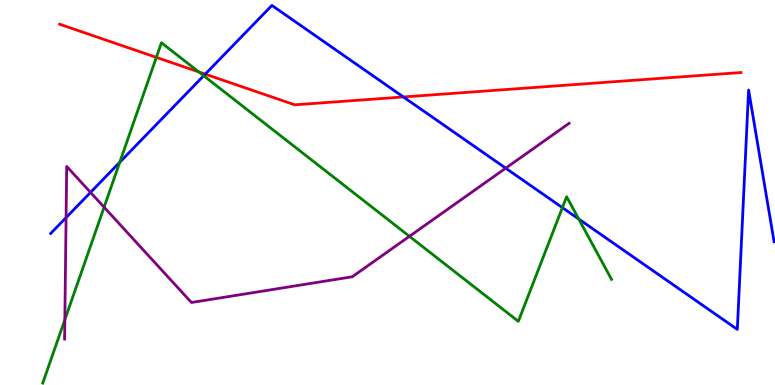[{'lines': ['blue', 'red'], 'intersections': [{'x': 2.65, 'y': 8.07}, {'x': 5.21, 'y': 7.48}]}, {'lines': ['green', 'red'], 'intersections': [{'x': 2.02, 'y': 8.51}, {'x': 2.57, 'y': 8.13}]}, {'lines': ['purple', 'red'], 'intersections': []}, {'lines': ['blue', 'green'], 'intersections': [{'x': 1.55, 'y': 5.79}, {'x': 2.63, 'y': 8.03}, {'x': 7.26, 'y': 4.61}, {'x': 7.47, 'y': 4.31}]}, {'lines': ['blue', 'purple'], 'intersections': [{'x': 0.853, 'y': 4.35}, {'x': 1.17, 'y': 5.0}, {'x': 6.53, 'y': 5.63}]}, {'lines': ['green', 'purple'], 'intersections': [{'x': 0.837, 'y': 1.7}, {'x': 1.34, 'y': 4.62}, {'x': 5.28, 'y': 3.86}]}]